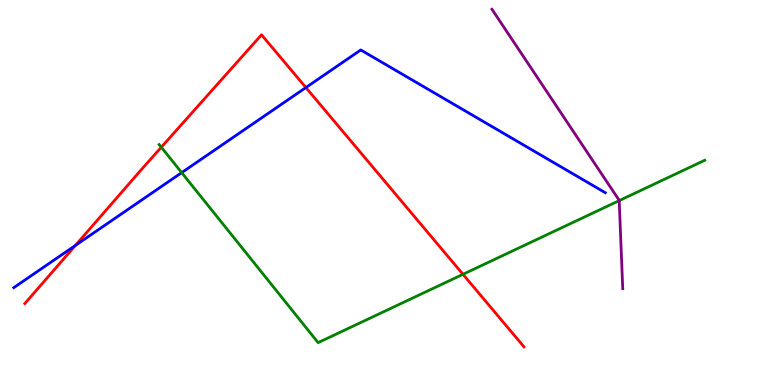[{'lines': ['blue', 'red'], 'intersections': [{'x': 0.972, 'y': 3.62}, {'x': 3.95, 'y': 7.73}]}, {'lines': ['green', 'red'], 'intersections': [{'x': 2.08, 'y': 6.18}, {'x': 5.97, 'y': 2.88}]}, {'lines': ['purple', 'red'], 'intersections': []}, {'lines': ['blue', 'green'], 'intersections': [{'x': 2.34, 'y': 5.52}]}, {'lines': ['blue', 'purple'], 'intersections': []}, {'lines': ['green', 'purple'], 'intersections': [{'x': 7.99, 'y': 4.79}]}]